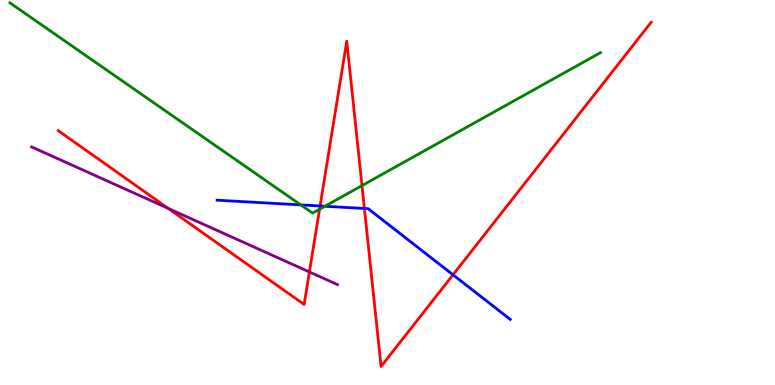[{'lines': ['blue', 'red'], 'intersections': [{'x': 4.13, 'y': 4.65}, {'x': 4.7, 'y': 4.59}, {'x': 5.85, 'y': 2.86}]}, {'lines': ['green', 'red'], 'intersections': [{'x': 4.12, 'y': 4.56}, {'x': 4.67, 'y': 5.18}]}, {'lines': ['purple', 'red'], 'intersections': [{'x': 2.17, 'y': 4.59}, {'x': 3.99, 'y': 2.94}]}, {'lines': ['blue', 'green'], 'intersections': [{'x': 3.88, 'y': 4.68}, {'x': 4.19, 'y': 4.64}]}, {'lines': ['blue', 'purple'], 'intersections': []}, {'lines': ['green', 'purple'], 'intersections': []}]